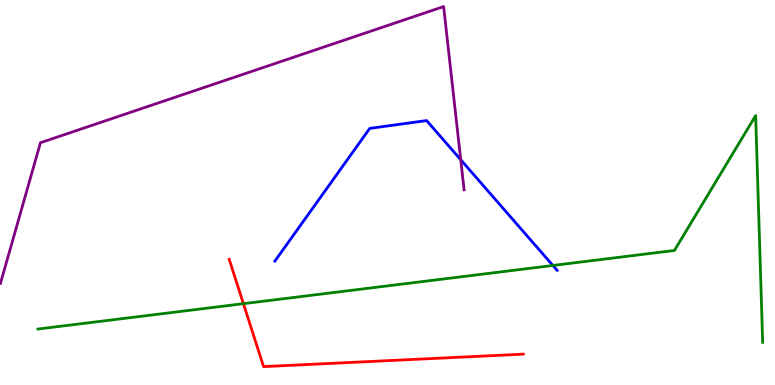[{'lines': ['blue', 'red'], 'intersections': []}, {'lines': ['green', 'red'], 'intersections': [{'x': 3.14, 'y': 2.11}]}, {'lines': ['purple', 'red'], 'intersections': []}, {'lines': ['blue', 'green'], 'intersections': [{'x': 7.13, 'y': 3.1}]}, {'lines': ['blue', 'purple'], 'intersections': [{'x': 5.94, 'y': 5.85}]}, {'lines': ['green', 'purple'], 'intersections': []}]